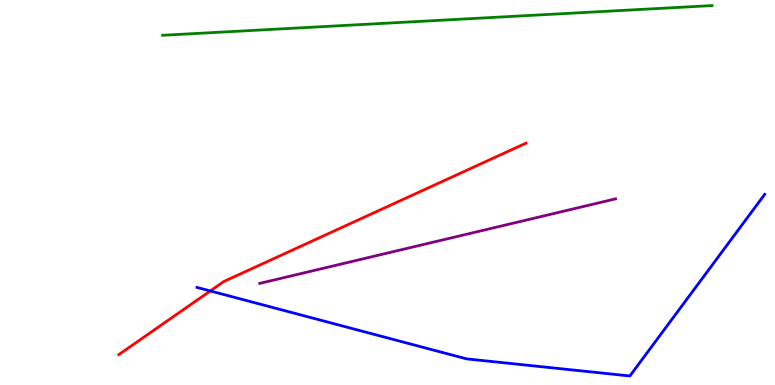[{'lines': ['blue', 'red'], 'intersections': [{'x': 2.71, 'y': 2.44}]}, {'lines': ['green', 'red'], 'intersections': []}, {'lines': ['purple', 'red'], 'intersections': []}, {'lines': ['blue', 'green'], 'intersections': []}, {'lines': ['blue', 'purple'], 'intersections': []}, {'lines': ['green', 'purple'], 'intersections': []}]